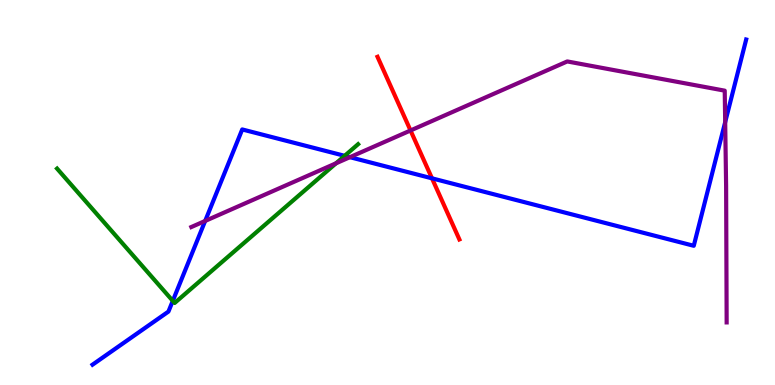[{'lines': ['blue', 'red'], 'intersections': [{'x': 5.57, 'y': 5.37}]}, {'lines': ['green', 'red'], 'intersections': []}, {'lines': ['purple', 'red'], 'intersections': [{'x': 5.3, 'y': 6.61}]}, {'lines': ['blue', 'green'], 'intersections': [{'x': 2.23, 'y': 2.19}, {'x': 4.45, 'y': 5.95}]}, {'lines': ['blue', 'purple'], 'intersections': [{'x': 2.65, 'y': 4.26}, {'x': 4.51, 'y': 5.92}, {'x': 9.36, 'y': 6.83}]}, {'lines': ['green', 'purple'], 'intersections': [{'x': 4.34, 'y': 5.76}]}]